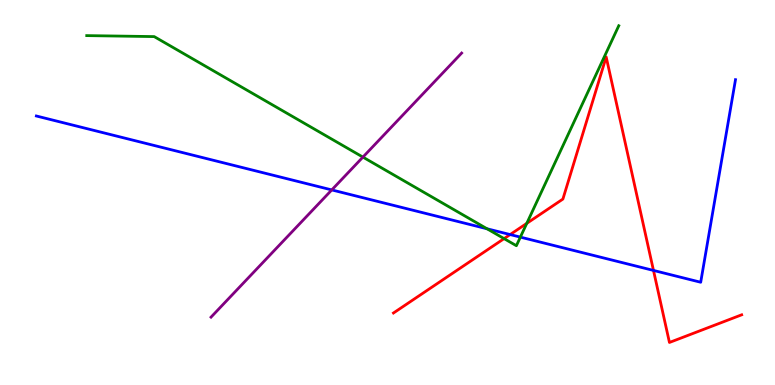[{'lines': ['blue', 'red'], 'intersections': [{'x': 6.58, 'y': 3.91}, {'x': 8.43, 'y': 2.98}]}, {'lines': ['green', 'red'], 'intersections': [{'x': 6.5, 'y': 3.8}, {'x': 6.8, 'y': 4.2}]}, {'lines': ['purple', 'red'], 'intersections': []}, {'lines': ['blue', 'green'], 'intersections': [{'x': 6.28, 'y': 4.06}, {'x': 6.71, 'y': 3.84}]}, {'lines': ['blue', 'purple'], 'intersections': [{'x': 4.28, 'y': 5.07}]}, {'lines': ['green', 'purple'], 'intersections': [{'x': 4.68, 'y': 5.92}]}]